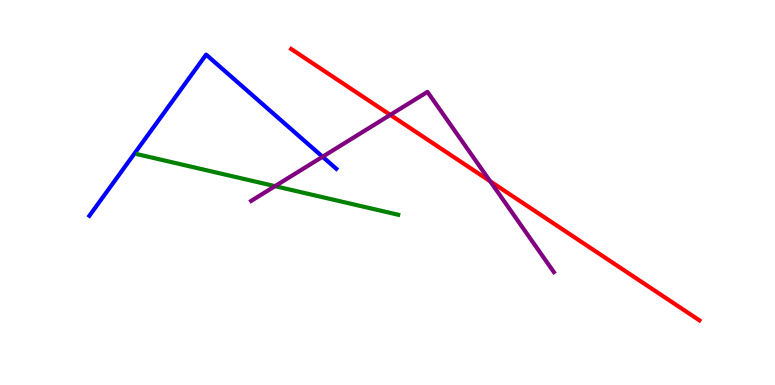[{'lines': ['blue', 'red'], 'intersections': []}, {'lines': ['green', 'red'], 'intersections': []}, {'lines': ['purple', 'red'], 'intersections': [{'x': 5.04, 'y': 7.02}, {'x': 6.32, 'y': 5.29}]}, {'lines': ['blue', 'green'], 'intersections': []}, {'lines': ['blue', 'purple'], 'intersections': [{'x': 4.16, 'y': 5.93}]}, {'lines': ['green', 'purple'], 'intersections': [{'x': 3.55, 'y': 5.16}]}]